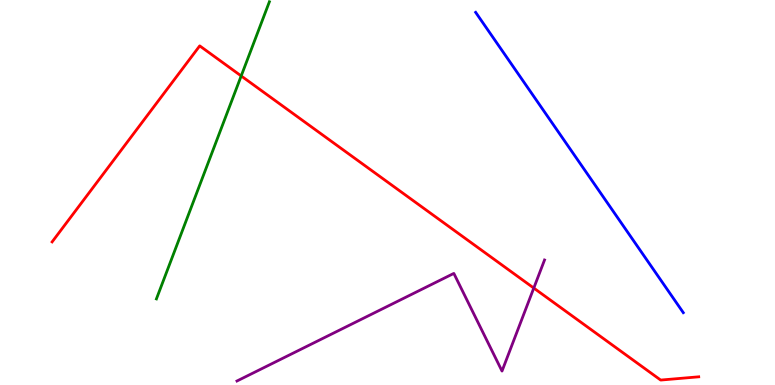[{'lines': ['blue', 'red'], 'intersections': []}, {'lines': ['green', 'red'], 'intersections': [{'x': 3.11, 'y': 8.03}]}, {'lines': ['purple', 'red'], 'intersections': [{'x': 6.89, 'y': 2.52}]}, {'lines': ['blue', 'green'], 'intersections': []}, {'lines': ['blue', 'purple'], 'intersections': []}, {'lines': ['green', 'purple'], 'intersections': []}]